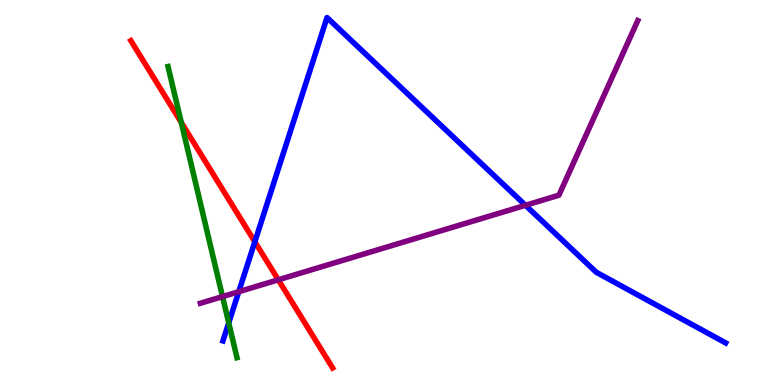[{'lines': ['blue', 'red'], 'intersections': [{'x': 3.29, 'y': 3.72}]}, {'lines': ['green', 'red'], 'intersections': [{'x': 2.34, 'y': 6.82}]}, {'lines': ['purple', 'red'], 'intersections': [{'x': 3.59, 'y': 2.73}]}, {'lines': ['blue', 'green'], 'intersections': [{'x': 2.95, 'y': 1.61}]}, {'lines': ['blue', 'purple'], 'intersections': [{'x': 3.08, 'y': 2.42}, {'x': 6.78, 'y': 4.67}]}, {'lines': ['green', 'purple'], 'intersections': [{'x': 2.87, 'y': 2.3}]}]